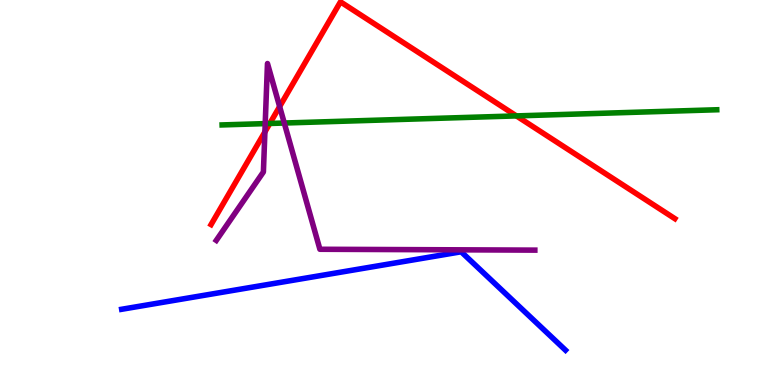[{'lines': ['blue', 'red'], 'intersections': []}, {'lines': ['green', 'red'], 'intersections': [{'x': 3.48, 'y': 6.79}, {'x': 6.66, 'y': 6.99}]}, {'lines': ['purple', 'red'], 'intersections': [{'x': 3.42, 'y': 6.57}, {'x': 3.61, 'y': 7.23}]}, {'lines': ['blue', 'green'], 'intersections': []}, {'lines': ['blue', 'purple'], 'intersections': []}, {'lines': ['green', 'purple'], 'intersections': [{'x': 3.42, 'y': 6.79}, {'x': 3.67, 'y': 6.8}]}]